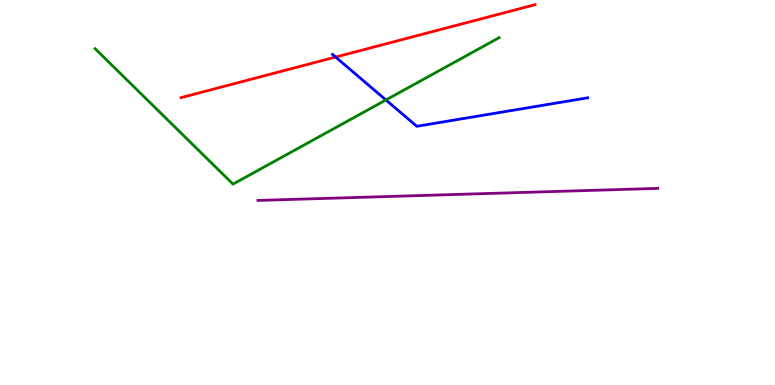[{'lines': ['blue', 'red'], 'intersections': [{'x': 4.33, 'y': 8.52}]}, {'lines': ['green', 'red'], 'intersections': []}, {'lines': ['purple', 'red'], 'intersections': []}, {'lines': ['blue', 'green'], 'intersections': [{'x': 4.98, 'y': 7.4}]}, {'lines': ['blue', 'purple'], 'intersections': []}, {'lines': ['green', 'purple'], 'intersections': []}]